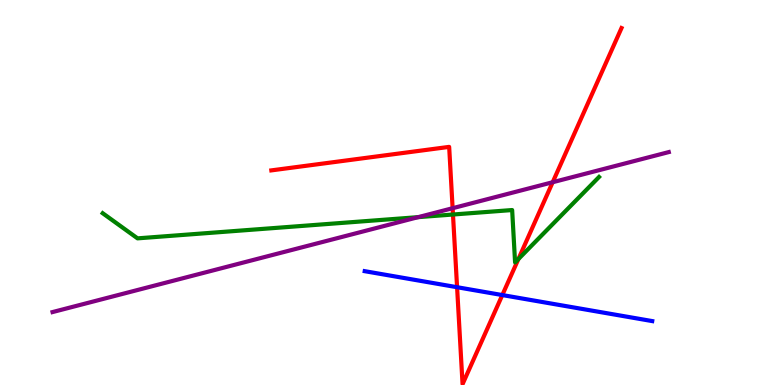[{'lines': ['blue', 'red'], 'intersections': [{'x': 5.9, 'y': 2.54}, {'x': 6.48, 'y': 2.34}]}, {'lines': ['green', 'red'], 'intersections': [{'x': 5.84, 'y': 4.43}, {'x': 6.69, 'y': 3.27}]}, {'lines': ['purple', 'red'], 'intersections': [{'x': 5.84, 'y': 4.59}, {'x': 7.13, 'y': 5.27}]}, {'lines': ['blue', 'green'], 'intersections': []}, {'lines': ['blue', 'purple'], 'intersections': []}, {'lines': ['green', 'purple'], 'intersections': [{'x': 5.4, 'y': 4.36}]}]